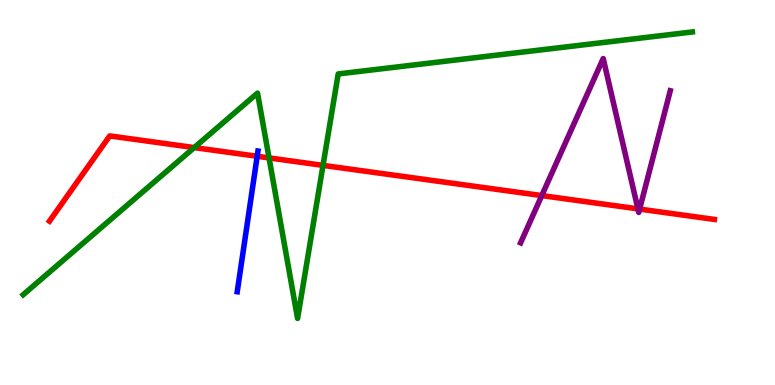[{'lines': ['blue', 'red'], 'intersections': [{'x': 3.32, 'y': 5.94}]}, {'lines': ['green', 'red'], 'intersections': [{'x': 2.51, 'y': 6.17}, {'x': 3.47, 'y': 5.9}, {'x': 4.17, 'y': 5.7}]}, {'lines': ['purple', 'red'], 'intersections': [{'x': 6.99, 'y': 4.92}, {'x': 8.23, 'y': 4.58}, {'x': 8.25, 'y': 4.57}]}, {'lines': ['blue', 'green'], 'intersections': []}, {'lines': ['blue', 'purple'], 'intersections': []}, {'lines': ['green', 'purple'], 'intersections': []}]